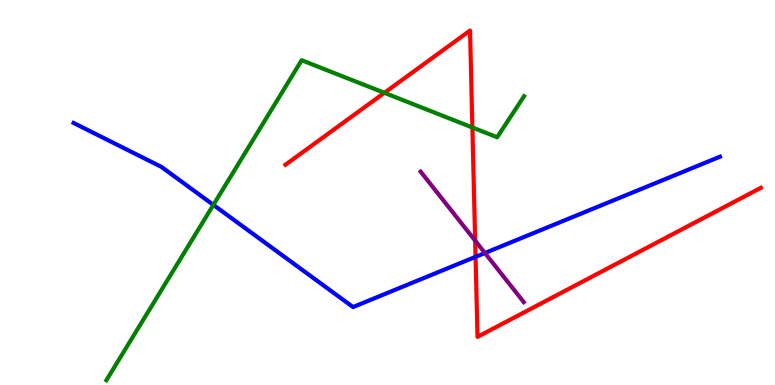[{'lines': ['blue', 'red'], 'intersections': [{'x': 6.14, 'y': 3.33}]}, {'lines': ['green', 'red'], 'intersections': [{'x': 4.96, 'y': 7.59}, {'x': 6.1, 'y': 6.69}]}, {'lines': ['purple', 'red'], 'intersections': [{'x': 6.13, 'y': 3.75}]}, {'lines': ['blue', 'green'], 'intersections': [{'x': 2.75, 'y': 4.68}]}, {'lines': ['blue', 'purple'], 'intersections': [{'x': 6.26, 'y': 3.43}]}, {'lines': ['green', 'purple'], 'intersections': []}]